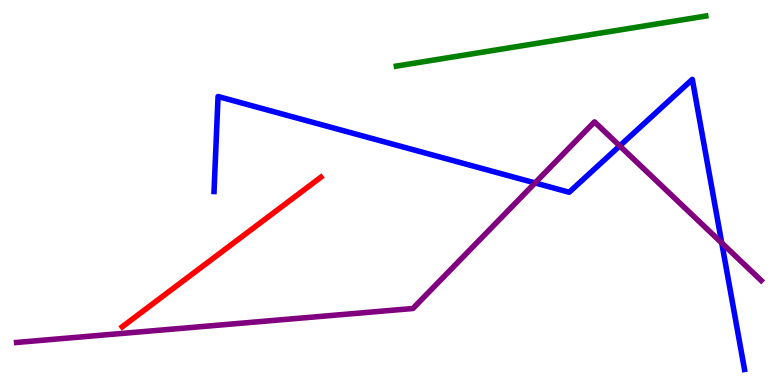[{'lines': ['blue', 'red'], 'intersections': []}, {'lines': ['green', 'red'], 'intersections': []}, {'lines': ['purple', 'red'], 'intersections': []}, {'lines': ['blue', 'green'], 'intersections': []}, {'lines': ['blue', 'purple'], 'intersections': [{'x': 6.9, 'y': 5.25}, {'x': 8.0, 'y': 6.21}, {'x': 9.31, 'y': 3.69}]}, {'lines': ['green', 'purple'], 'intersections': []}]